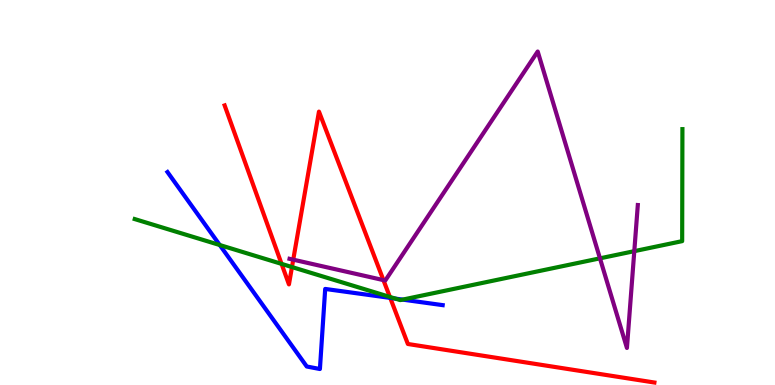[{'lines': ['blue', 'red'], 'intersections': [{'x': 5.04, 'y': 2.26}]}, {'lines': ['green', 'red'], 'intersections': [{'x': 3.63, 'y': 3.15}, {'x': 3.77, 'y': 3.06}, {'x': 5.03, 'y': 2.29}]}, {'lines': ['purple', 'red'], 'intersections': [{'x': 3.78, 'y': 3.26}, {'x': 4.95, 'y': 2.72}]}, {'lines': ['blue', 'green'], 'intersections': [{'x': 2.84, 'y': 3.64}, {'x': 5.1, 'y': 2.24}, {'x': 5.2, 'y': 2.22}]}, {'lines': ['blue', 'purple'], 'intersections': []}, {'lines': ['green', 'purple'], 'intersections': [{'x': 7.74, 'y': 3.29}, {'x': 8.18, 'y': 3.48}]}]